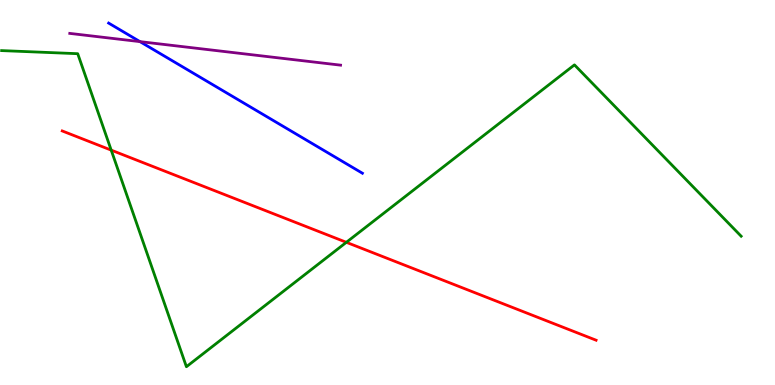[{'lines': ['blue', 'red'], 'intersections': []}, {'lines': ['green', 'red'], 'intersections': [{'x': 1.43, 'y': 6.1}, {'x': 4.47, 'y': 3.71}]}, {'lines': ['purple', 'red'], 'intersections': []}, {'lines': ['blue', 'green'], 'intersections': []}, {'lines': ['blue', 'purple'], 'intersections': [{'x': 1.81, 'y': 8.92}]}, {'lines': ['green', 'purple'], 'intersections': []}]